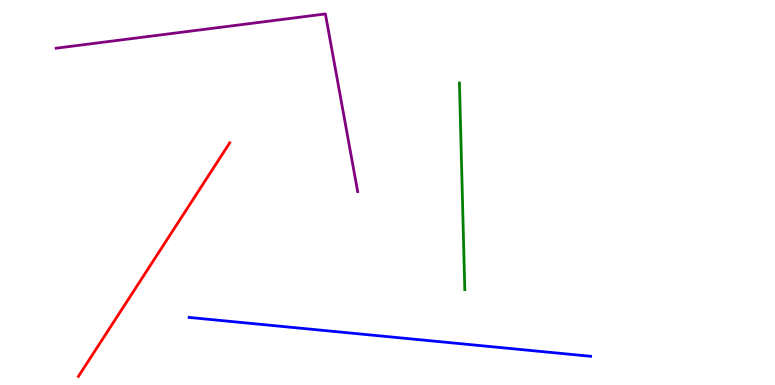[{'lines': ['blue', 'red'], 'intersections': []}, {'lines': ['green', 'red'], 'intersections': []}, {'lines': ['purple', 'red'], 'intersections': []}, {'lines': ['blue', 'green'], 'intersections': []}, {'lines': ['blue', 'purple'], 'intersections': []}, {'lines': ['green', 'purple'], 'intersections': []}]